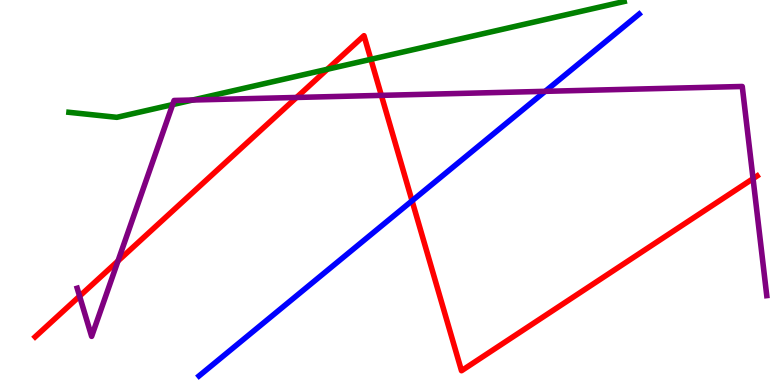[{'lines': ['blue', 'red'], 'intersections': [{'x': 5.32, 'y': 4.78}]}, {'lines': ['green', 'red'], 'intersections': [{'x': 4.22, 'y': 8.2}, {'x': 4.79, 'y': 8.46}]}, {'lines': ['purple', 'red'], 'intersections': [{'x': 1.03, 'y': 2.31}, {'x': 1.52, 'y': 3.22}, {'x': 3.83, 'y': 7.47}, {'x': 4.92, 'y': 7.52}, {'x': 9.72, 'y': 5.36}]}, {'lines': ['blue', 'green'], 'intersections': []}, {'lines': ['blue', 'purple'], 'intersections': [{'x': 7.03, 'y': 7.63}]}, {'lines': ['green', 'purple'], 'intersections': [{'x': 2.23, 'y': 7.28}, {'x': 2.49, 'y': 7.4}]}]